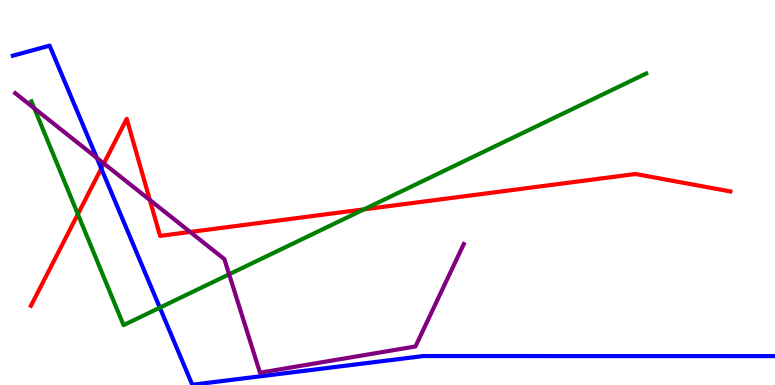[{'lines': ['blue', 'red'], 'intersections': [{'x': 1.31, 'y': 5.62}]}, {'lines': ['green', 'red'], 'intersections': [{'x': 1.0, 'y': 4.44}, {'x': 4.7, 'y': 4.56}]}, {'lines': ['purple', 'red'], 'intersections': [{'x': 1.34, 'y': 5.75}, {'x': 1.93, 'y': 4.81}, {'x': 2.45, 'y': 3.97}]}, {'lines': ['blue', 'green'], 'intersections': [{'x': 2.06, 'y': 2.01}]}, {'lines': ['blue', 'purple'], 'intersections': [{'x': 1.25, 'y': 5.9}]}, {'lines': ['green', 'purple'], 'intersections': [{'x': 0.443, 'y': 7.19}, {'x': 2.96, 'y': 2.88}]}]